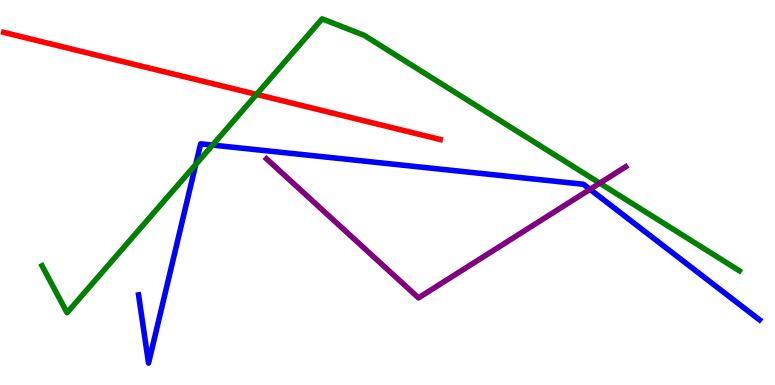[{'lines': ['blue', 'red'], 'intersections': []}, {'lines': ['green', 'red'], 'intersections': [{'x': 3.31, 'y': 7.55}]}, {'lines': ['purple', 'red'], 'intersections': []}, {'lines': ['blue', 'green'], 'intersections': [{'x': 2.53, 'y': 5.73}, {'x': 2.74, 'y': 6.23}]}, {'lines': ['blue', 'purple'], 'intersections': [{'x': 7.61, 'y': 5.08}]}, {'lines': ['green', 'purple'], 'intersections': [{'x': 7.74, 'y': 5.24}]}]